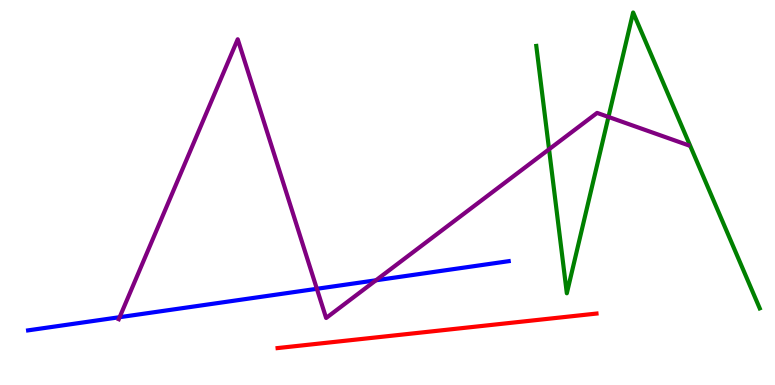[{'lines': ['blue', 'red'], 'intersections': []}, {'lines': ['green', 'red'], 'intersections': []}, {'lines': ['purple', 'red'], 'intersections': []}, {'lines': ['blue', 'green'], 'intersections': []}, {'lines': ['blue', 'purple'], 'intersections': [{'x': 1.54, 'y': 1.76}, {'x': 4.09, 'y': 2.5}, {'x': 4.85, 'y': 2.72}]}, {'lines': ['green', 'purple'], 'intersections': [{'x': 7.08, 'y': 6.12}, {'x': 7.85, 'y': 6.96}]}]